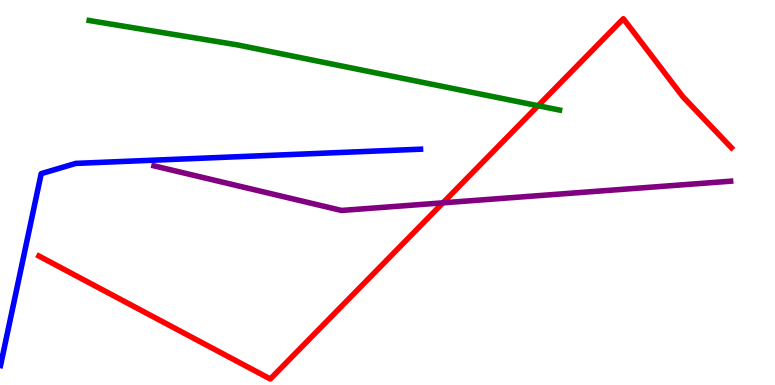[{'lines': ['blue', 'red'], 'intersections': []}, {'lines': ['green', 'red'], 'intersections': [{'x': 6.94, 'y': 7.25}]}, {'lines': ['purple', 'red'], 'intersections': [{'x': 5.72, 'y': 4.73}]}, {'lines': ['blue', 'green'], 'intersections': []}, {'lines': ['blue', 'purple'], 'intersections': []}, {'lines': ['green', 'purple'], 'intersections': []}]